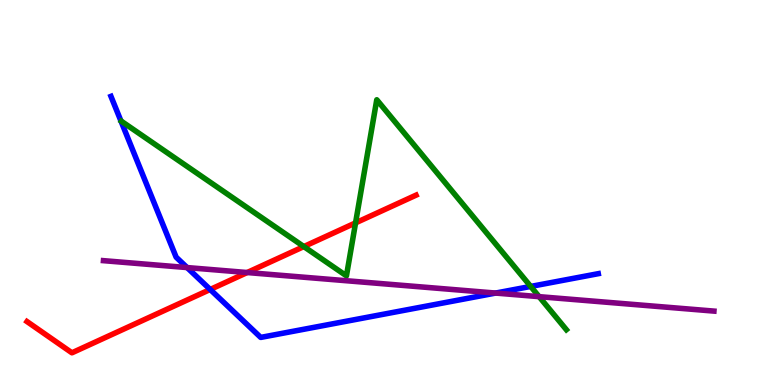[{'lines': ['blue', 'red'], 'intersections': [{'x': 2.71, 'y': 2.48}]}, {'lines': ['green', 'red'], 'intersections': [{'x': 3.92, 'y': 3.6}, {'x': 4.59, 'y': 4.21}]}, {'lines': ['purple', 'red'], 'intersections': [{'x': 3.19, 'y': 2.92}]}, {'lines': ['blue', 'green'], 'intersections': [{'x': 6.85, 'y': 2.56}]}, {'lines': ['blue', 'purple'], 'intersections': [{'x': 2.41, 'y': 3.05}, {'x': 6.39, 'y': 2.39}]}, {'lines': ['green', 'purple'], 'intersections': [{'x': 6.96, 'y': 2.29}]}]